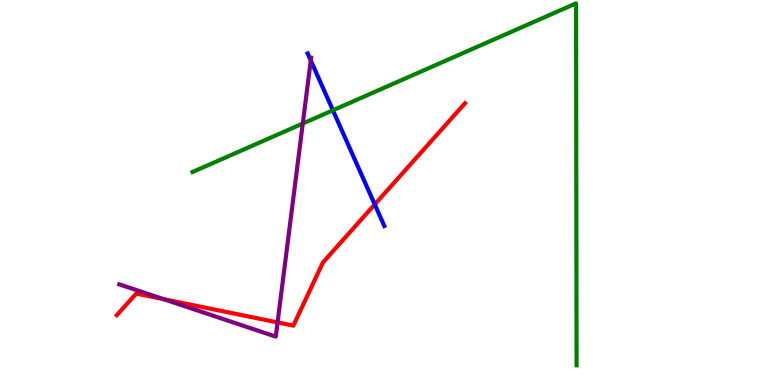[{'lines': ['blue', 'red'], 'intersections': [{'x': 4.84, 'y': 4.69}]}, {'lines': ['green', 'red'], 'intersections': []}, {'lines': ['purple', 'red'], 'intersections': [{'x': 2.11, 'y': 2.23}, {'x': 3.58, 'y': 1.63}]}, {'lines': ['blue', 'green'], 'intersections': [{'x': 4.3, 'y': 7.14}]}, {'lines': ['blue', 'purple'], 'intersections': [{'x': 4.01, 'y': 8.43}]}, {'lines': ['green', 'purple'], 'intersections': [{'x': 3.91, 'y': 6.79}]}]